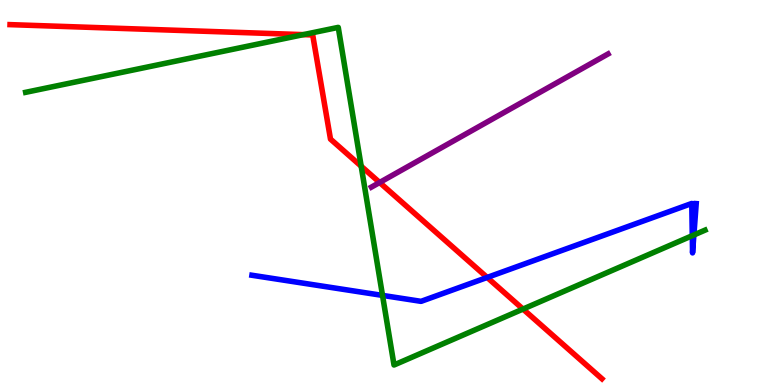[{'lines': ['blue', 'red'], 'intersections': [{'x': 6.29, 'y': 2.79}]}, {'lines': ['green', 'red'], 'intersections': [{'x': 3.91, 'y': 9.1}, {'x': 4.66, 'y': 5.68}, {'x': 6.75, 'y': 1.97}]}, {'lines': ['purple', 'red'], 'intersections': [{'x': 4.9, 'y': 5.26}]}, {'lines': ['blue', 'green'], 'intersections': [{'x': 4.94, 'y': 2.33}, {'x': 8.93, 'y': 3.88}, {'x': 8.95, 'y': 3.9}]}, {'lines': ['blue', 'purple'], 'intersections': []}, {'lines': ['green', 'purple'], 'intersections': []}]